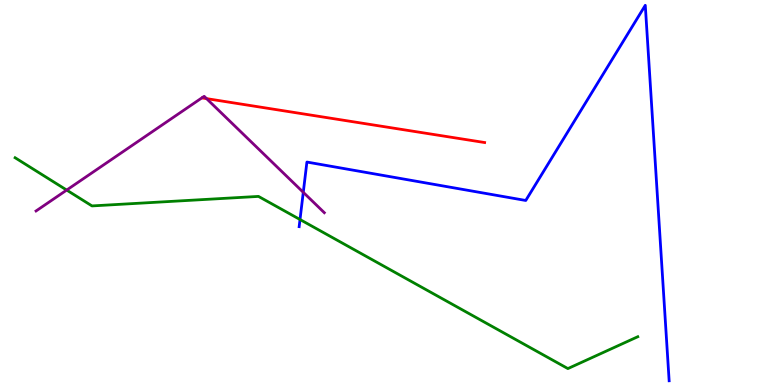[{'lines': ['blue', 'red'], 'intersections': []}, {'lines': ['green', 'red'], 'intersections': []}, {'lines': ['purple', 'red'], 'intersections': [{'x': 2.67, 'y': 7.44}]}, {'lines': ['blue', 'green'], 'intersections': [{'x': 3.87, 'y': 4.3}]}, {'lines': ['blue', 'purple'], 'intersections': [{'x': 3.91, 'y': 5.0}]}, {'lines': ['green', 'purple'], 'intersections': [{'x': 0.861, 'y': 5.06}]}]